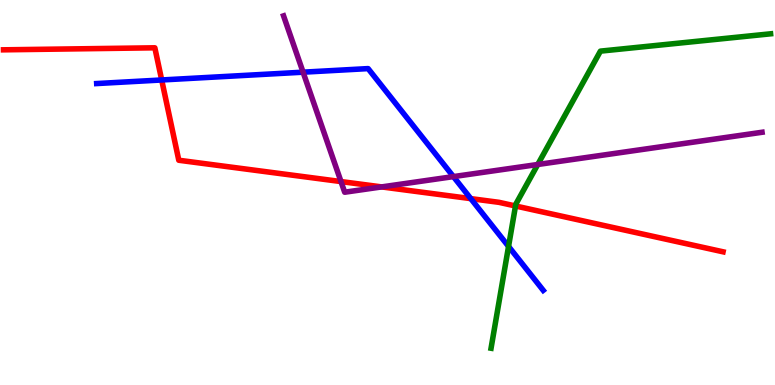[{'lines': ['blue', 'red'], 'intersections': [{'x': 2.09, 'y': 7.92}, {'x': 6.07, 'y': 4.84}]}, {'lines': ['green', 'red'], 'intersections': [{'x': 6.65, 'y': 4.65}]}, {'lines': ['purple', 'red'], 'intersections': [{'x': 4.4, 'y': 5.28}, {'x': 4.92, 'y': 5.15}]}, {'lines': ['blue', 'green'], 'intersections': [{'x': 6.56, 'y': 3.6}]}, {'lines': ['blue', 'purple'], 'intersections': [{'x': 3.91, 'y': 8.13}, {'x': 5.85, 'y': 5.41}]}, {'lines': ['green', 'purple'], 'intersections': [{'x': 6.94, 'y': 5.73}]}]